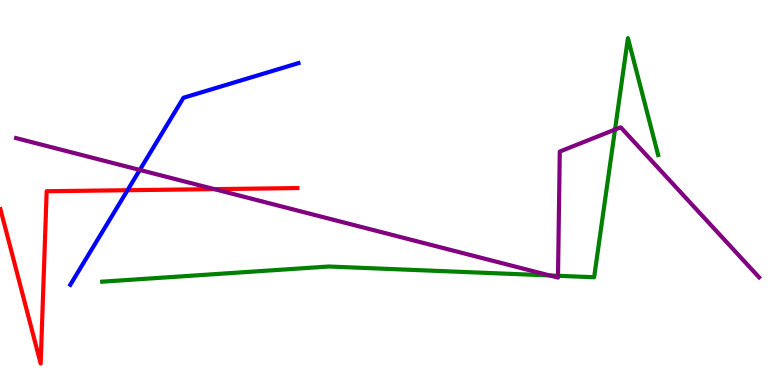[{'lines': ['blue', 'red'], 'intersections': [{'x': 1.65, 'y': 5.06}]}, {'lines': ['green', 'red'], 'intersections': []}, {'lines': ['purple', 'red'], 'intersections': [{'x': 2.77, 'y': 5.09}]}, {'lines': ['blue', 'green'], 'intersections': []}, {'lines': ['blue', 'purple'], 'intersections': [{'x': 1.8, 'y': 5.59}]}, {'lines': ['green', 'purple'], 'intersections': [{'x': 7.09, 'y': 2.85}, {'x': 7.2, 'y': 2.84}, {'x': 7.94, 'y': 6.63}]}]